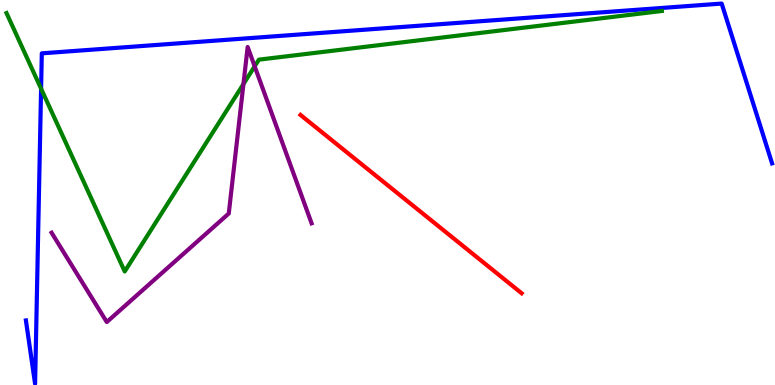[{'lines': ['blue', 'red'], 'intersections': []}, {'lines': ['green', 'red'], 'intersections': []}, {'lines': ['purple', 'red'], 'intersections': []}, {'lines': ['blue', 'green'], 'intersections': [{'x': 0.53, 'y': 7.7}]}, {'lines': ['blue', 'purple'], 'intersections': []}, {'lines': ['green', 'purple'], 'intersections': [{'x': 3.14, 'y': 7.82}, {'x': 3.29, 'y': 8.28}]}]